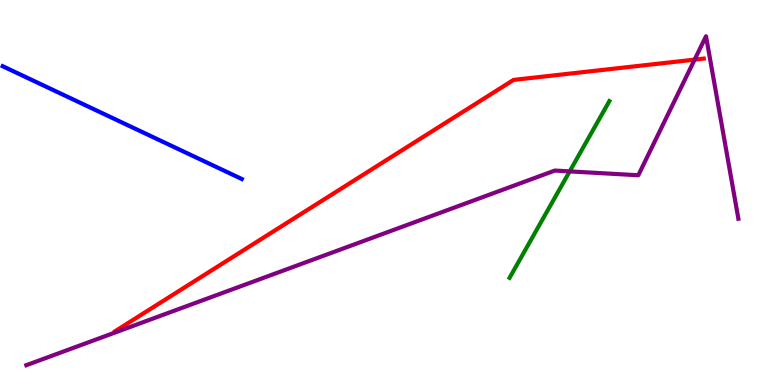[{'lines': ['blue', 'red'], 'intersections': []}, {'lines': ['green', 'red'], 'intersections': []}, {'lines': ['purple', 'red'], 'intersections': [{'x': 8.96, 'y': 8.45}]}, {'lines': ['blue', 'green'], 'intersections': []}, {'lines': ['blue', 'purple'], 'intersections': []}, {'lines': ['green', 'purple'], 'intersections': [{'x': 7.35, 'y': 5.55}]}]